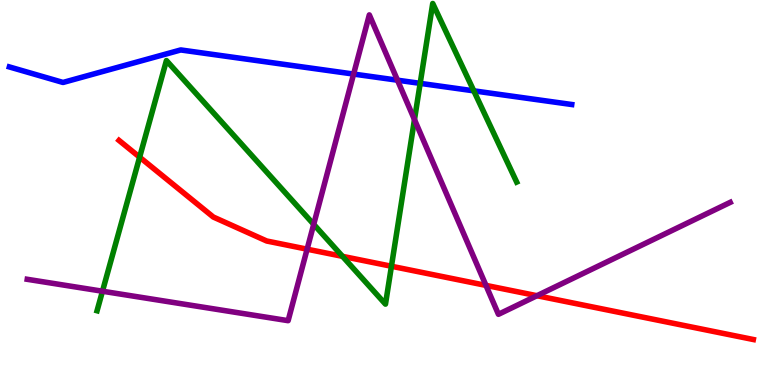[{'lines': ['blue', 'red'], 'intersections': []}, {'lines': ['green', 'red'], 'intersections': [{'x': 1.8, 'y': 5.92}, {'x': 4.42, 'y': 3.34}, {'x': 5.05, 'y': 3.08}]}, {'lines': ['purple', 'red'], 'intersections': [{'x': 3.96, 'y': 3.53}, {'x': 6.27, 'y': 2.59}, {'x': 6.93, 'y': 2.32}]}, {'lines': ['blue', 'green'], 'intersections': [{'x': 5.42, 'y': 7.83}, {'x': 6.11, 'y': 7.64}]}, {'lines': ['blue', 'purple'], 'intersections': [{'x': 4.56, 'y': 8.08}, {'x': 5.13, 'y': 7.92}]}, {'lines': ['green', 'purple'], 'intersections': [{'x': 1.32, 'y': 2.44}, {'x': 4.05, 'y': 4.17}, {'x': 5.35, 'y': 6.89}]}]